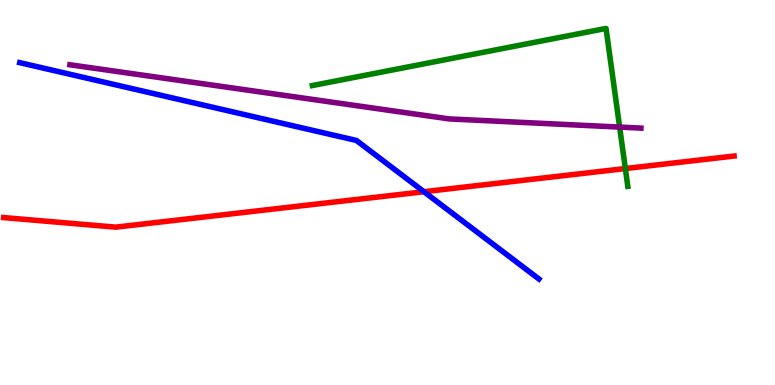[{'lines': ['blue', 'red'], 'intersections': [{'x': 5.47, 'y': 5.02}]}, {'lines': ['green', 'red'], 'intersections': [{'x': 8.07, 'y': 5.62}]}, {'lines': ['purple', 'red'], 'intersections': []}, {'lines': ['blue', 'green'], 'intersections': []}, {'lines': ['blue', 'purple'], 'intersections': []}, {'lines': ['green', 'purple'], 'intersections': [{'x': 8.0, 'y': 6.7}]}]